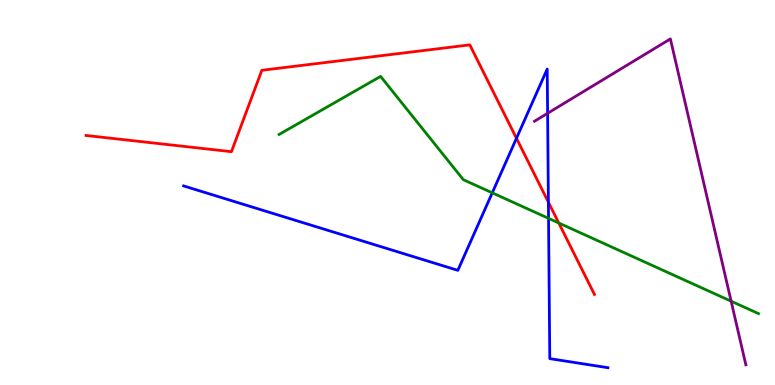[{'lines': ['blue', 'red'], 'intersections': [{'x': 6.66, 'y': 6.41}, {'x': 7.08, 'y': 4.75}]}, {'lines': ['green', 'red'], 'intersections': [{'x': 7.21, 'y': 4.21}]}, {'lines': ['purple', 'red'], 'intersections': []}, {'lines': ['blue', 'green'], 'intersections': [{'x': 6.35, 'y': 4.99}, {'x': 7.08, 'y': 4.33}]}, {'lines': ['blue', 'purple'], 'intersections': [{'x': 7.07, 'y': 7.06}]}, {'lines': ['green', 'purple'], 'intersections': [{'x': 9.43, 'y': 2.18}]}]